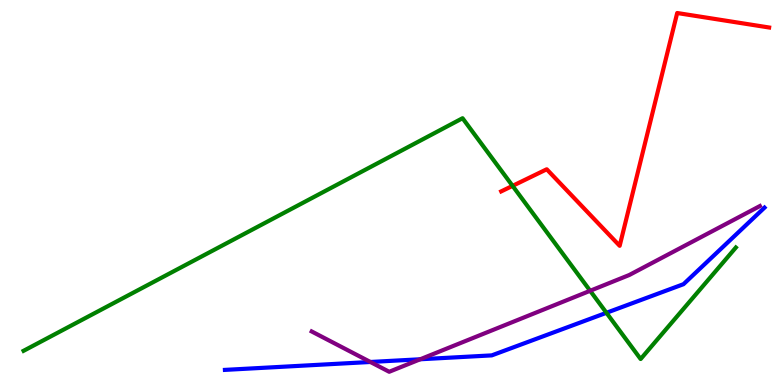[{'lines': ['blue', 'red'], 'intersections': []}, {'lines': ['green', 'red'], 'intersections': [{'x': 6.61, 'y': 5.17}]}, {'lines': ['purple', 'red'], 'intersections': []}, {'lines': ['blue', 'green'], 'intersections': [{'x': 7.83, 'y': 1.88}]}, {'lines': ['blue', 'purple'], 'intersections': [{'x': 4.78, 'y': 0.598}, {'x': 5.42, 'y': 0.668}]}, {'lines': ['green', 'purple'], 'intersections': [{'x': 7.61, 'y': 2.45}]}]